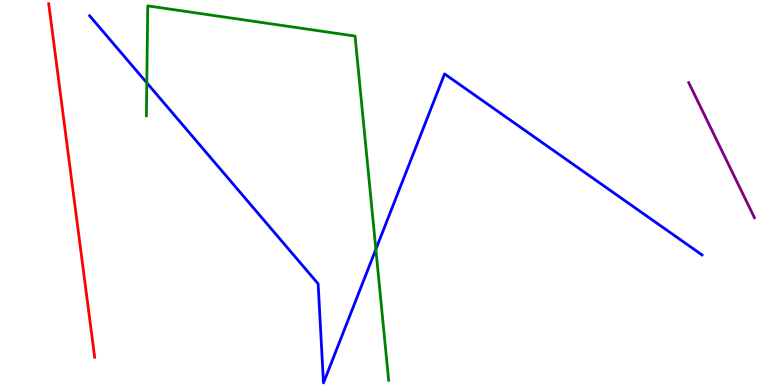[{'lines': ['blue', 'red'], 'intersections': []}, {'lines': ['green', 'red'], 'intersections': []}, {'lines': ['purple', 'red'], 'intersections': []}, {'lines': ['blue', 'green'], 'intersections': [{'x': 1.89, 'y': 7.85}, {'x': 4.85, 'y': 3.52}]}, {'lines': ['blue', 'purple'], 'intersections': []}, {'lines': ['green', 'purple'], 'intersections': []}]